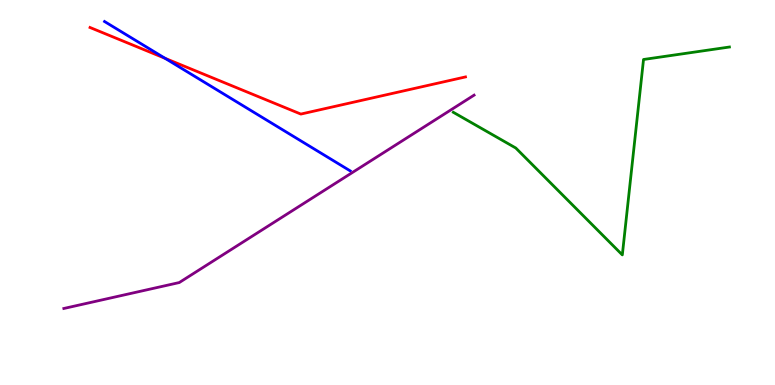[{'lines': ['blue', 'red'], 'intersections': [{'x': 2.13, 'y': 8.49}]}, {'lines': ['green', 'red'], 'intersections': []}, {'lines': ['purple', 'red'], 'intersections': []}, {'lines': ['blue', 'green'], 'intersections': []}, {'lines': ['blue', 'purple'], 'intersections': []}, {'lines': ['green', 'purple'], 'intersections': []}]